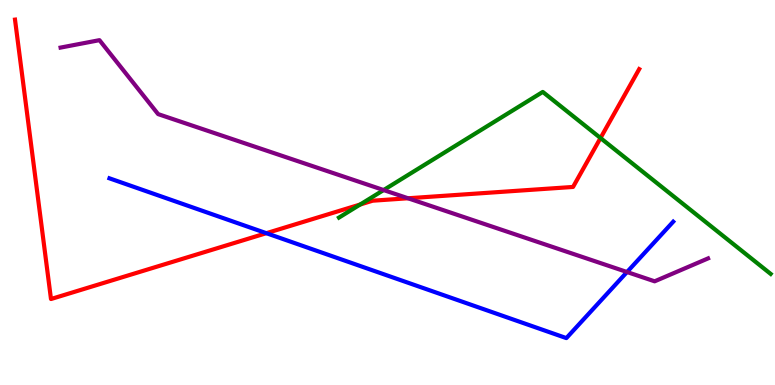[{'lines': ['blue', 'red'], 'intersections': [{'x': 3.44, 'y': 3.94}]}, {'lines': ['green', 'red'], 'intersections': [{'x': 4.65, 'y': 4.69}, {'x': 7.75, 'y': 6.41}]}, {'lines': ['purple', 'red'], 'intersections': [{'x': 5.26, 'y': 4.85}]}, {'lines': ['blue', 'green'], 'intersections': []}, {'lines': ['blue', 'purple'], 'intersections': [{'x': 8.09, 'y': 2.93}]}, {'lines': ['green', 'purple'], 'intersections': [{'x': 4.95, 'y': 5.06}]}]